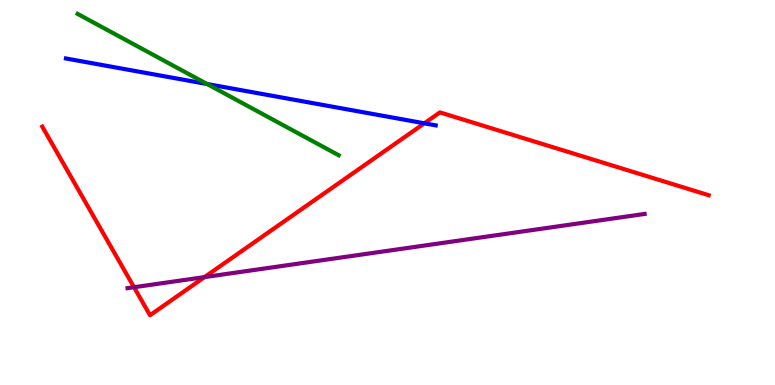[{'lines': ['blue', 'red'], 'intersections': [{'x': 5.48, 'y': 6.8}]}, {'lines': ['green', 'red'], 'intersections': []}, {'lines': ['purple', 'red'], 'intersections': [{'x': 1.73, 'y': 2.54}, {'x': 2.64, 'y': 2.8}]}, {'lines': ['blue', 'green'], 'intersections': [{'x': 2.67, 'y': 7.82}]}, {'lines': ['blue', 'purple'], 'intersections': []}, {'lines': ['green', 'purple'], 'intersections': []}]